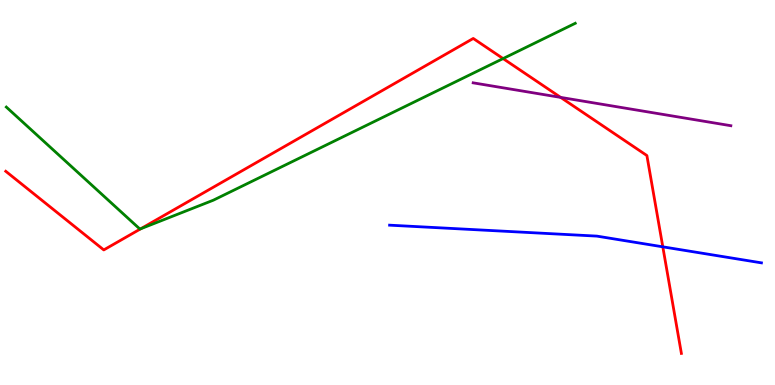[{'lines': ['blue', 'red'], 'intersections': [{'x': 8.55, 'y': 3.59}]}, {'lines': ['green', 'red'], 'intersections': [{'x': 1.82, 'y': 4.06}, {'x': 6.49, 'y': 8.48}]}, {'lines': ['purple', 'red'], 'intersections': [{'x': 7.23, 'y': 7.47}]}, {'lines': ['blue', 'green'], 'intersections': []}, {'lines': ['blue', 'purple'], 'intersections': []}, {'lines': ['green', 'purple'], 'intersections': []}]